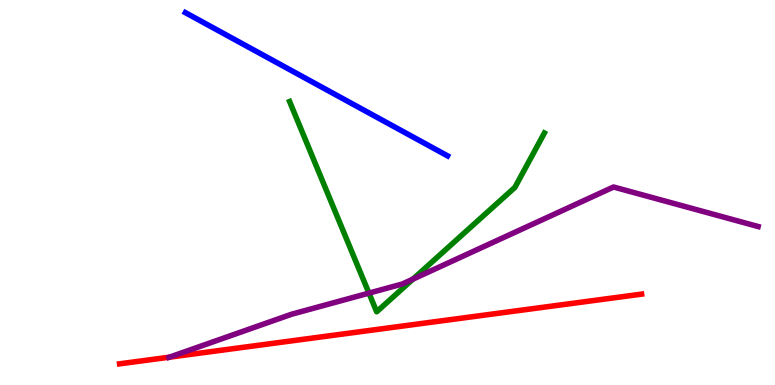[{'lines': ['blue', 'red'], 'intersections': []}, {'lines': ['green', 'red'], 'intersections': []}, {'lines': ['purple', 'red'], 'intersections': [{'x': 2.19, 'y': 0.723}]}, {'lines': ['blue', 'green'], 'intersections': []}, {'lines': ['blue', 'purple'], 'intersections': []}, {'lines': ['green', 'purple'], 'intersections': [{'x': 4.76, 'y': 2.39}, {'x': 5.33, 'y': 2.75}]}]